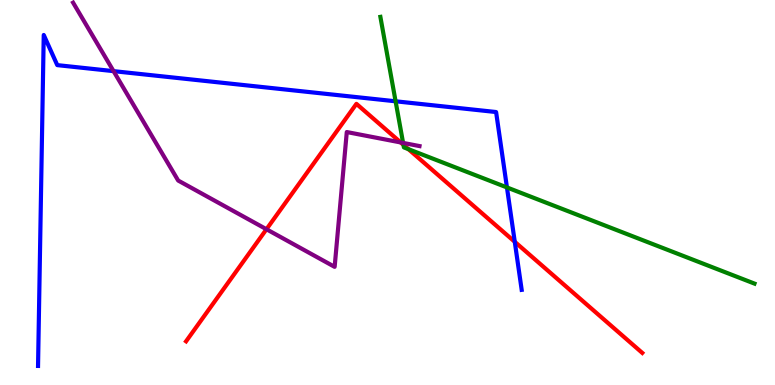[{'lines': ['blue', 'red'], 'intersections': [{'x': 6.64, 'y': 3.72}]}, {'lines': ['green', 'red'], 'intersections': [{'x': 5.21, 'y': 6.24}, {'x': 5.27, 'y': 6.13}]}, {'lines': ['purple', 'red'], 'intersections': [{'x': 3.44, 'y': 4.05}, {'x': 5.17, 'y': 6.3}]}, {'lines': ['blue', 'green'], 'intersections': [{'x': 5.1, 'y': 7.37}, {'x': 6.54, 'y': 5.13}]}, {'lines': ['blue', 'purple'], 'intersections': [{'x': 1.47, 'y': 8.15}]}, {'lines': ['green', 'purple'], 'intersections': [{'x': 5.2, 'y': 6.29}]}]